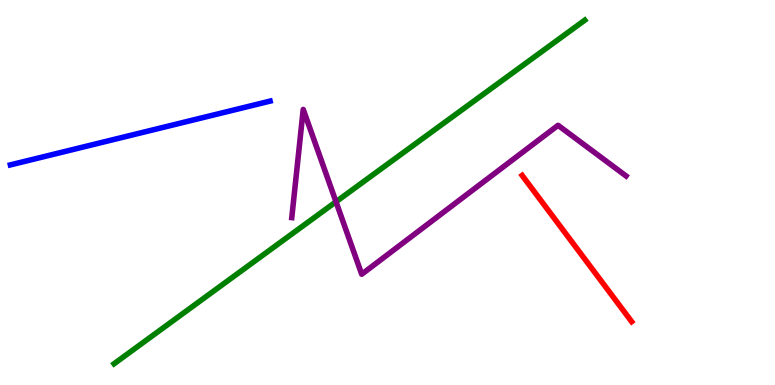[{'lines': ['blue', 'red'], 'intersections': []}, {'lines': ['green', 'red'], 'intersections': []}, {'lines': ['purple', 'red'], 'intersections': []}, {'lines': ['blue', 'green'], 'intersections': []}, {'lines': ['blue', 'purple'], 'intersections': []}, {'lines': ['green', 'purple'], 'intersections': [{'x': 4.34, 'y': 4.76}]}]